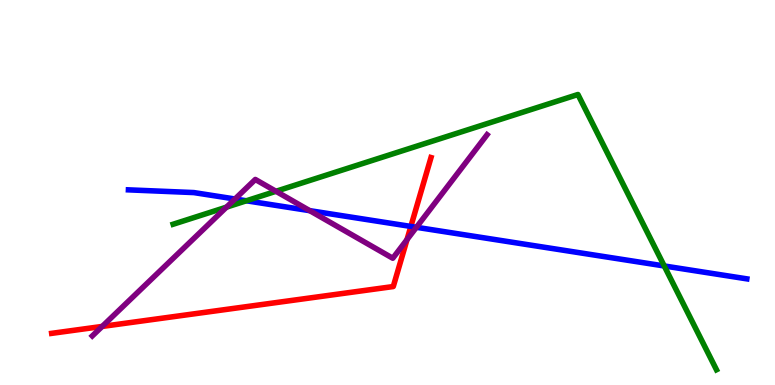[{'lines': ['blue', 'red'], 'intersections': [{'x': 5.3, 'y': 4.12}]}, {'lines': ['green', 'red'], 'intersections': []}, {'lines': ['purple', 'red'], 'intersections': [{'x': 1.32, 'y': 1.52}, {'x': 5.25, 'y': 3.78}]}, {'lines': ['blue', 'green'], 'intersections': [{'x': 3.18, 'y': 4.79}, {'x': 8.57, 'y': 3.09}]}, {'lines': ['blue', 'purple'], 'intersections': [{'x': 3.03, 'y': 4.83}, {'x': 4.0, 'y': 4.53}, {'x': 5.37, 'y': 4.1}]}, {'lines': ['green', 'purple'], 'intersections': [{'x': 2.92, 'y': 4.62}, {'x': 3.56, 'y': 5.03}]}]